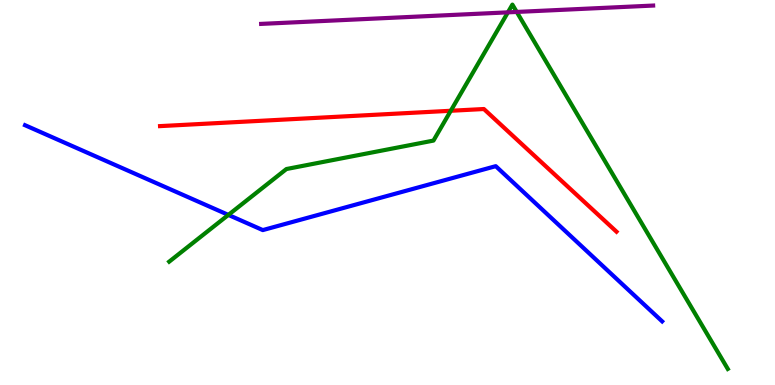[{'lines': ['blue', 'red'], 'intersections': []}, {'lines': ['green', 'red'], 'intersections': [{'x': 5.82, 'y': 7.12}]}, {'lines': ['purple', 'red'], 'intersections': []}, {'lines': ['blue', 'green'], 'intersections': [{'x': 2.95, 'y': 4.42}]}, {'lines': ['blue', 'purple'], 'intersections': []}, {'lines': ['green', 'purple'], 'intersections': [{'x': 6.55, 'y': 9.68}, {'x': 6.67, 'y': 9.69}]}]